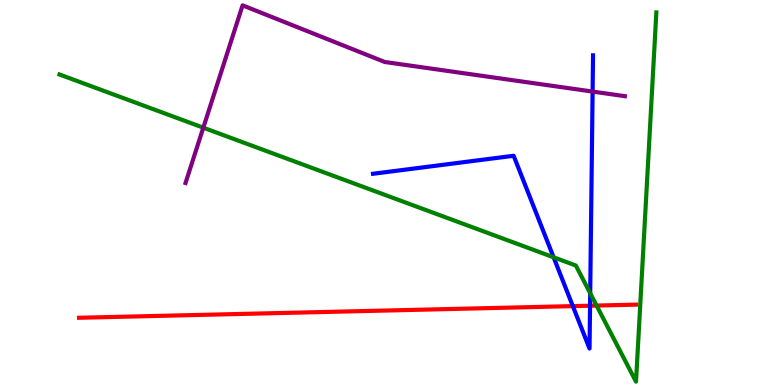[{'lines': ['blue', 'red'], 'intersections': [{'x': 7.39, 'y': 2.05}, {'x': 7.61, 'y': 2.06}]}, {'lines': ['green', 'red'], 'intersections': [{'x': 7.7, 'y': 2.06}]}, {'lines': ['purple', 'red'], 'intersections': []}, {'lines': ['blue', 'green'], 'intersections': [{'x': 7.14, 'y': 3.32}, {'x': 7.62, 'y': 2.38}]}, {'lines': ['blue', 'purple'], 'intersections': [{'x': 7.65, 'y': 7.62}]}, {'lines': ['green', 'purple'], 'intersections': [{'x': 2.62, 'y': 6.68}]}]